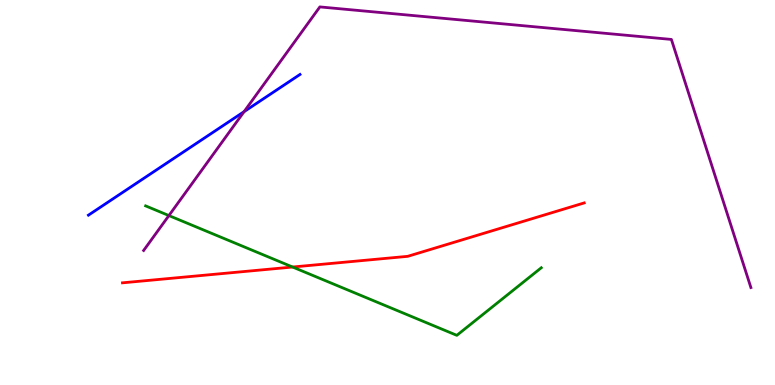[{'lines': ['blue', 'red'], 'intersections': []}, {'lines': ['green', 'red'], 'intersections': [{'x': 3.78, 'y': 3.06}]}, {'lines': ['purple', 'red'], 'intersections': []}, {'lines': ['blue', 'green'], 'intersections': []}, {'lines': ['blue', 'purple'], 'intersections': [{'x': 3.15, 'y': 7.1}]}, {'lines': ['green', 'purple'], 'intersections': [{'x': 2.18, 'y': 4.4}]}]